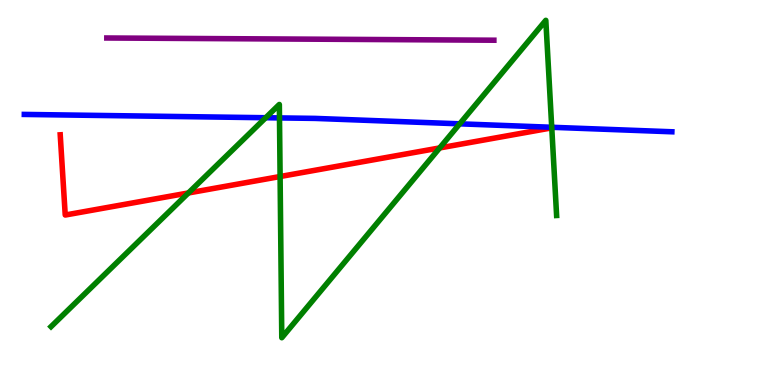[{'lines': ['blue', 'red'], 'intersections': []}, {'lines': ['green', 'red'], 'intersections': [{'x': 2.43, 'y': 4.99}, {'x': 3.61, 'y': 5.41}, {'x': 5.67, 'y': 6.16}, {'x': 7.12, 'y': 6.68}]}, {'lines': ['purple', 'red'], 'intersections': []}, {'lines': ['blue', 'green'], 'intersections': [{'x': 3.43, 'y': 6.94}, {'x': 3.61, 'y': 6.94}, {'x': 5.93, 'y': 6.78}, {'x': 7.12, 'y': 6.69}]}, {'lines': ['blue', 'purple'], 'intersections': []}, {'lines': ['green', 'purple'], 'intersections': []}]